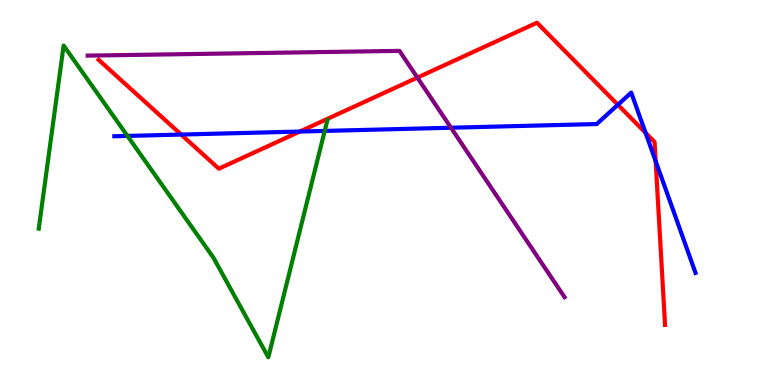[{'lines': ['blue', 'red'], 'intersections': [{'x': 2.34, 'y': 6.5}, {'x': 3.87, 'y': 6.58}, {'x': 7.97, 'y': 7.28}, {'x': 8.33, 'y': 6.55}, {'x': 8.46, 'y': 5.82}]}, {'lines': ['green', 'red'], 'intersections': []}, {'lines': ['purple', 'red'], 'intersections': [{'x': 5.39, 'y': 7.98}]}, {'lines': ['blue', 'green'], 'intersections': [{'x': 1.64, 'y': 6.47}, {'x': 4.19, 'y': 6.6}]}, {'lines': ['blue', 'purple'], 'intersections': [{'x': 5.82, 'y': 6.68}]}, {'lines': ['green', 'purple'], 'intersections': []}]